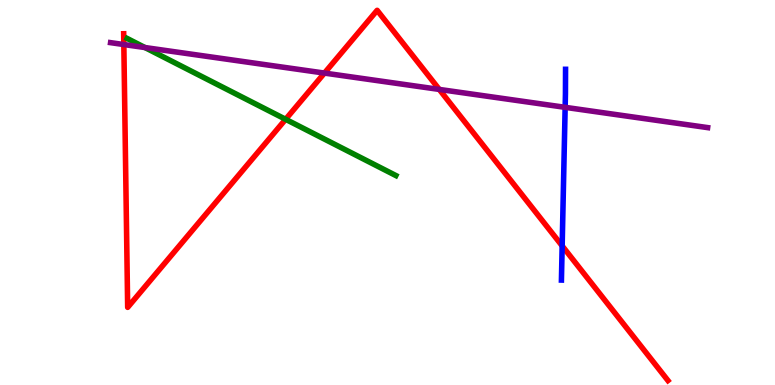[{'lines': ['blue', 'red'], 'intersections': [{'x': 7.25, 'y': 3.61}]}, {'lines': ['green', 'red'], 'intersections': [{'x': 3.69, 'y': 6.9}]}, {'lines': ['purple', 'red'], 'intersections': [{'x': 1.6, 'y': 8.84}, {'x': 4.19, 'y': 8.1}, {'x': 5.67, 'y': 7.68}]}, {'lines': ['blue', 'green'], 'intersections': []}, {'lines': ['blue', 'purple'], 'intersections': [{'x': 7.29, 'y': 7.21}]}, {'lines': ['green', 'purple'], 'intersections': [{'x': 1.87, 'y': 8.77}]}]